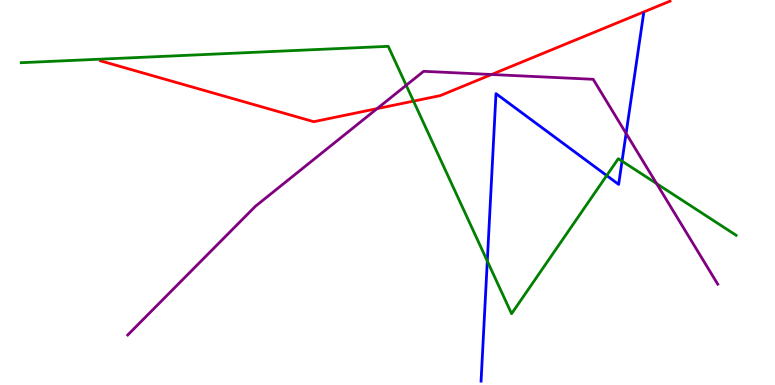[{'lines': ['blue', 'red'], 'intersections': []}, {'lines': ['green', 'red'], 'intersections': [{'x': 5.34, 'y': 7.37}]}, {'lines': ['purple', 'red'], 'intersections': [{'x': 4.87, 'y': 7.18}, {'x': 6.34, 'y': 8.06}]}, {'lines': ['blue', 'green'], 'intersections': [{'x': 6.29, 'y': 3.22}, {'x': 7.83, 'y': 5.44}, {'x': 8.03, 'y': 5.81}]}, {'lines': ['blue', 'purple'], 'intersections': [{'x': 8.08, 'y': 6.53}]}, {'lines': ['green', 'purple'], 'intersections': [{'x': 5.24, 'y': 7.78}, {'x': 8.47, 'y': 5.23}]}]